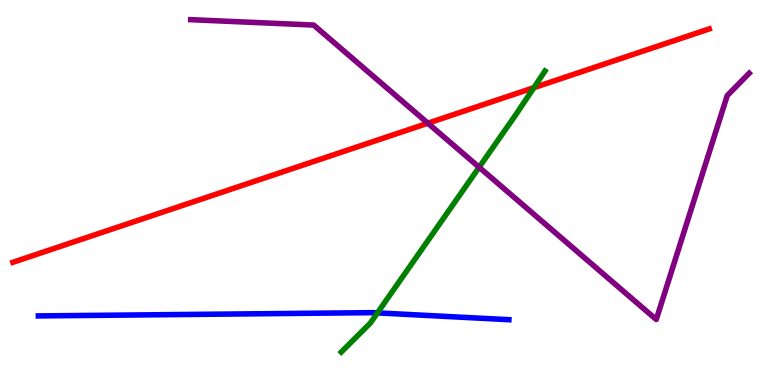[{'lines': ['blue', 'red'], 'intersections': []}, {'lines': ['green', 'red'], 'intersections': [{'x': 6.89, 'y': 7.72}]}, {'lines': ['purple', 'red'], 'intersections': [{'x': 5.52, 'y': 6.8}]}, {'lines': ['blue', 'green'], 'intersections': [{'x': 4.87, 'y': 1.87}]}, {'lines': ['blue', 'purple'], 'intersections': []}, {'lines': ['green', 'purple'], 'intersections': [{'x': 6.18, 'y': 5.66}]}]